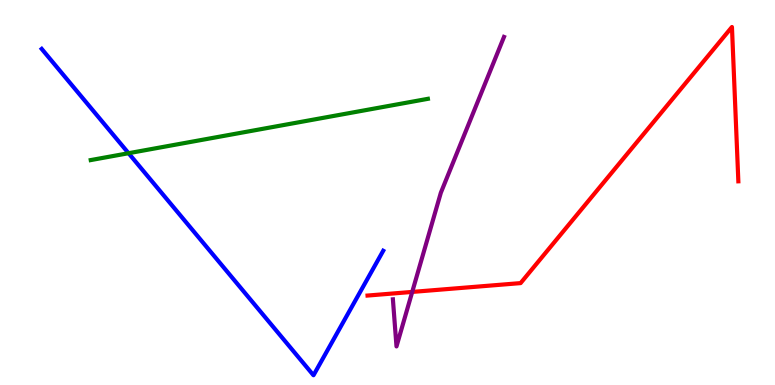[{'lines': ['blue', 'red'], 'intersections': []}, {'lines': ['green', 'red'], 'intersections': []}, {'lines': ['purple', 'red'], 'intersections': [{'x': 5.32, 'y': 2.42}]}, {'lines': ['blue', 'green'], 'intersections': [{'x': 1.66, 'y': 6.02}]}, {'lines': ['blue', 'purple'], 'intersections': []}, {'lines': ['green', 'purple'], 'intersections': []}]